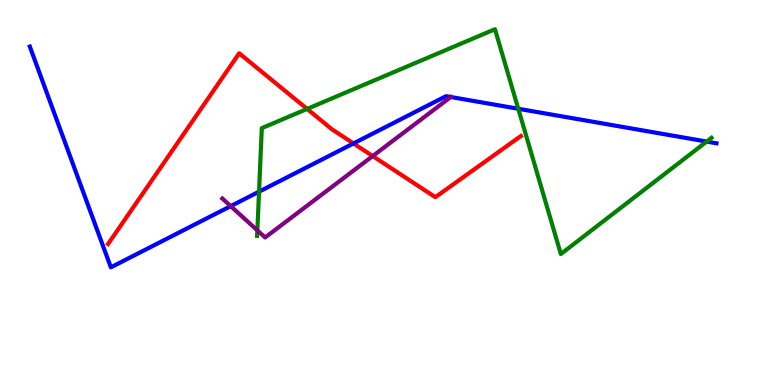[{'lines': ['blue', 'red'], 'intersections': [{'x': 4.56, 'y': 6.27}]}, {'lines': ['green', 'red'], 'intersections': [{'x': 3.96, 'y': 7.17}]}, {'lines': ['purple', 'red'], 'intersections': [{'x': 4.81, 'y': 5.95}]}, {'lines': ['blue', 'green'], 'intersections': [{'x': 3.34, 'y': 5.02}, {'x': 6.69, 'y': 7.18}, {'x': 9.12, 'y': 6.32}]}, {'lines': ['blue', 'purple'], 'intersections': [{'x': 2.98, 'y': 4.65}, {'x': 5.82, 'y': 7.48}]}, {'lines': ['green', 'purple'], 'intersections': [{'x': 3.32, 'y': 4.02}]}]